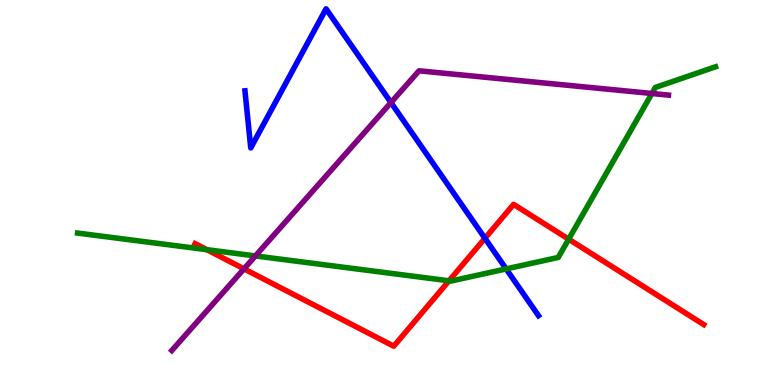[{'lines': ['blue', 'red'], 'intersections': [{'x': 6.26, 'y': 3.81}]}, {'lines': ['green', 'red'], 'intersections': [{'x': 2.67, 'y': 3.51}, {'x': 5.79, 'y': 2.71}, {'x': 7.34, 'y': 3.79}]}, {'lines': ['purple', 'red'], 'intersections': [{'x': 3.15, 'y': 3.02}]}, {'lines': ['blue', 'green'], 'intersections': [{'x': 6.53, 'y': 3.02}]}, {'lines': ['blue', 'purple'], 'intersections': [{'x': 5.04, 'y': 7.34}]}, {'lines': ['green', 'purple'], 'intersections': [{'x': 3.3, 'y': 3.35}, {'x': 8.41, 'y': 7.57}]}]